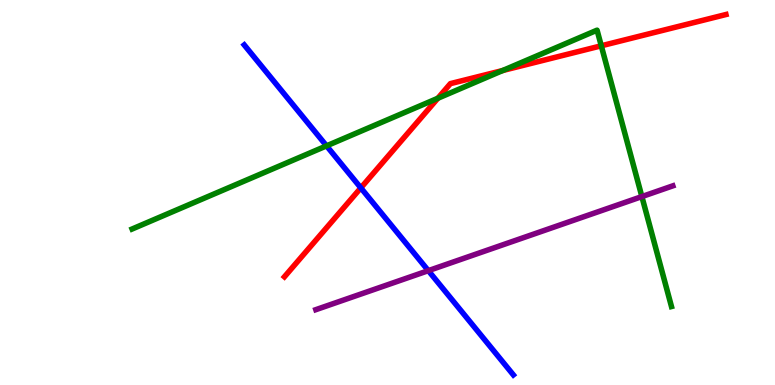[{'lines': ['blue', 'red'], 'intersections': [{'x': 4.66, 'y': 5.12}]}, {'lines': ['green', 'red'], 'intersections': [{'x': 5.65, 'y': 7.45}, {'x': 6.49, 'y': 8.17}, {'x': 7.76, 'y': 8.81}]}, {'lines': ['purple', 'red'], 'intersections': []}, {'lines': ['blue', 'green'], 'intersections': [{'x': 4.21, 'y': 6.21}]}, {'lines': ['blue', 'purple'], 'intersections': [{'x': 5.53, 'y': 2.97}]}, {'lines': ['green', 'purple'], 'intersections': [{'x': 8.28, 'y': 4.89}]}]